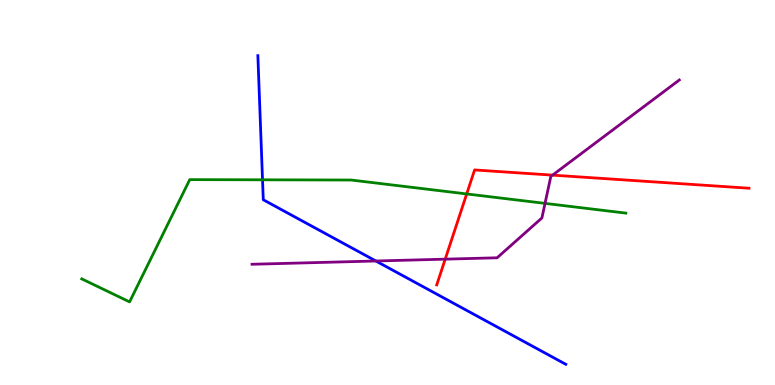[{'lines': ['blue', 'red'], 'intersections': []}, {'lines': ['green', 'red'], 'intersections': [{'x': 6.02, 'y': 4.96}]}, {'lines': ['purple', 'red'], 'intersections': [{'x': 5.74, 'y': 3.27}, {'x': 7.13, 'y': 5.45}]}, {'lines': ['blue', 'green'], 'intersections': [{'x': 3.39, 'y': 5.33}]}, {'lines': ['blue', 'purple'], 'intersections': [{'x': 4.85, 'y': 3.22}]}, {'lines': ['green', 'purple'], 'intersections': [{'x': 7.03, 'y': 4.72}]}]